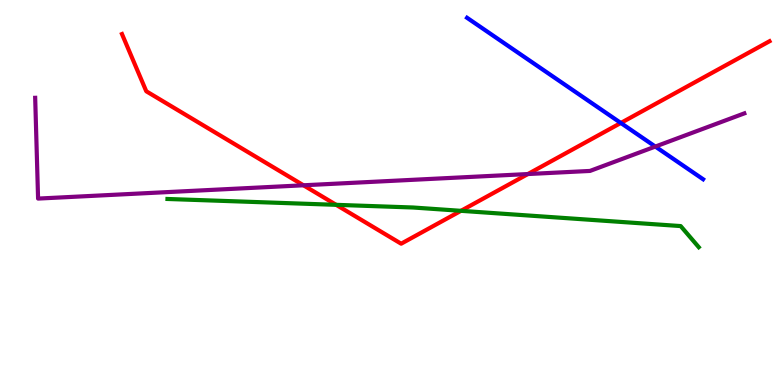[{'lines': ['blue', 'red'], 'intersections': [{'x': 8.01, 'y': 6.81}]}, {'lines': ['green', 'red'], 'intersections': [{'x': 4.34, 'y': 4.68}, {'x': 5.95, 'y': 4.52}]}, {'lines': ['purple', 'red'], 'intersections': [{'x': 3.92, 'y': 5.19}, {'x': 6.81, 'y': 5.48}]}, {'lines': ['blue', 'green'], 'intersections': []}, {'lines': ['blue', 'purple'], 'intersections': [{'x': 8.46, 'y': 6.19}]}, {'lines': ['green', 'purple'], 'intersections': []}]